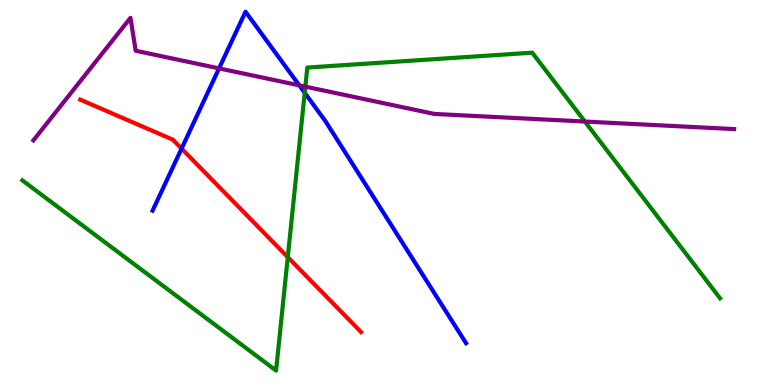[{'lines': ['blue', 'red'], 'intersections': [{'x': 2.34, 'y': 6.14}]}, {'lines': ['green', 'red'], 'intersections': [{'x': 3.71, 'y': 3.32}]}, {'lines': ['purple', 'red'], 'intersections': []}, {'lines': ['blue', 'green'], 'intersections': [{'x': 3.93, 'y': 7.59}]}, {'lines': ['blue', 'purple'], 'intersections': [{'x': 2.83, 'y': 8.22}, {'x': 3.86, 'y': 7.78}]}, {'lines': ['green', 'purple'], 'intersections': [{'x': 3.94, 'y': 7.75}, {'x': 7.55, 'y': 6.84}]}]